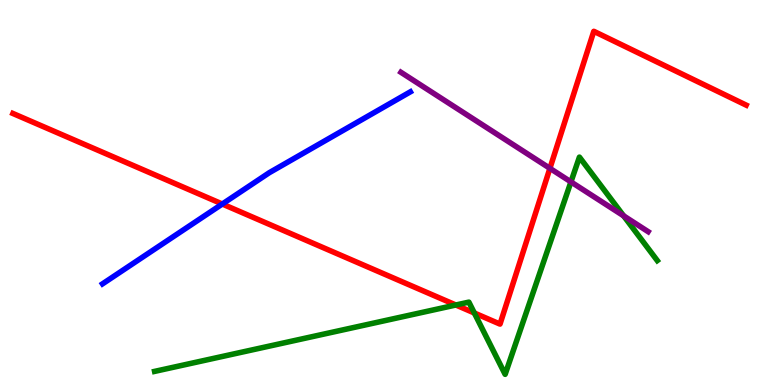[{'lines': ['blue', 'red'], 'intersections': [{'x': 2.87, 'y': 4.7}]}, {'lines': ['green', 'red'], 'intersections': [{'x': 5.88, 'y': 2.08}, {'x': 6.12, 'y': 1.87}]}, {'lines': ['purple', 'red'], 'intersections': [{'x': 7.1, 'y': 5.63}]}, {'lines': ['blue', 'green'], 'intersections': []}, {'lines': ['blue', 'purple'], 'intersections': []}, {'lines': ['green', 'purple'], 'intersections': [{'x': 7.37, 'y': 5.28}, {'x': 8.05, 'y': 4.39}]}]